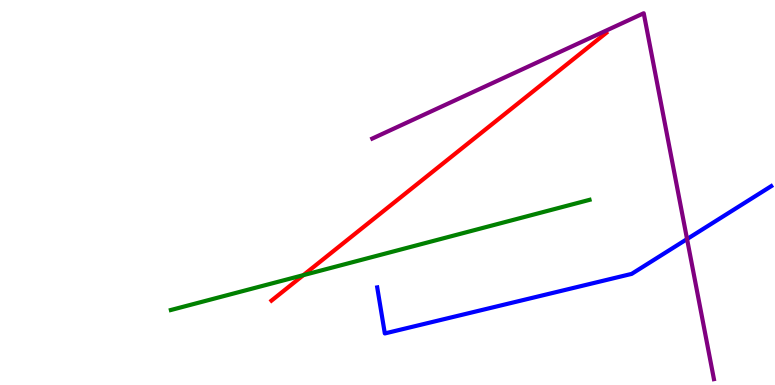[{'lines': ['blue', 'red'], 'intersections': []}, {'lines': ['green', 'red'], 'intersections': [{'x': 3.91, 'y': 2.85}]}, {'lines': ['purple', 'red'], 'intersections': []}, {'lines': ['blue', 'green'], 'intersections': []}, {'lines': ['blue', 'purple'], 'intersections': [{'x': 8.87, 'y': 3.79}]}, {'lines': ['green', 'purple'], 'intersections': []}]